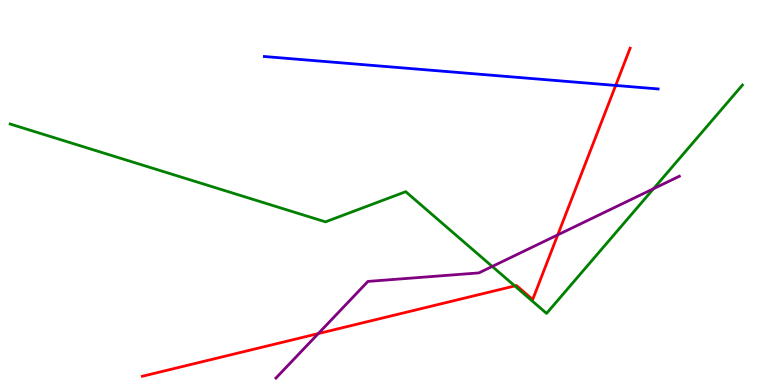[{'lines': ['blue', 'red'], 'intersections': [{'x': 7.94, 'y': 7.78}]}, {'lines': ['green', 'red'], 'intersections': [{'x': 6.64, 'y': 2.57}]}, {'lines': ['purple', 'red'], 'intersections': [{'x': 4.11, 'y': 1.34}, {'x': 7.2, 'y': 3.9}]}, {'lines': ['blue', 'green'], 'intersections': []}, {'lines': ['blue', 'purple'], 'intersections': []}, {'lines': ['green', 'purple'], 'intersections': [{'x': 6.35, 'y': 3.08}, {'x': 8.43, 'y': 5.1}]}]